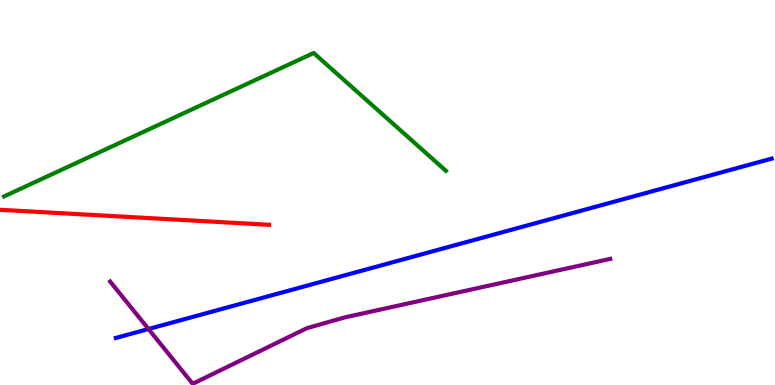[{'lines': ['blue', 'red'], 'intersections': []}, {'lines': ['green', 'red'], 'intersections': []}, {'lines': ['purple', 'red'], 'intersections': []}, {'lines': ['blue', 'green'], 'intersections': []}, {'lines': ['blue', 'purple'], 'intersections': [{'x': 1.92, 'y': 1.45}]}, {'lines': ['green', 'purple'], 'intersections': []}]